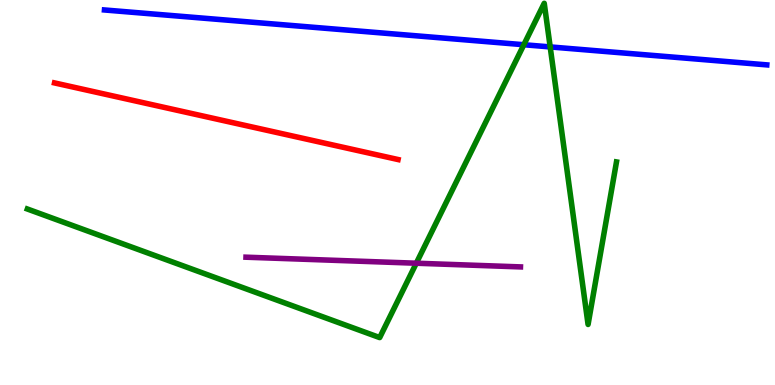[{'lines': ['blue', 'red'], 'intersections': []}, {'lines': ['green', 'red'], 'intersections': []}, {'lines': ['purple', 'red'], 'intersections': []}, {'lines': ['blue', 'green'], 'intersections': [{'x': 6.76, 'y': 8.84}, {'x': 7.1, 'y': 8.78}]}, {'lines': ['blue', 'purple'], 'intersections': []}, {'lines': ['green', 'purple'], 'intersections': [{'x': 5.37, 'y': 3.16}]}]